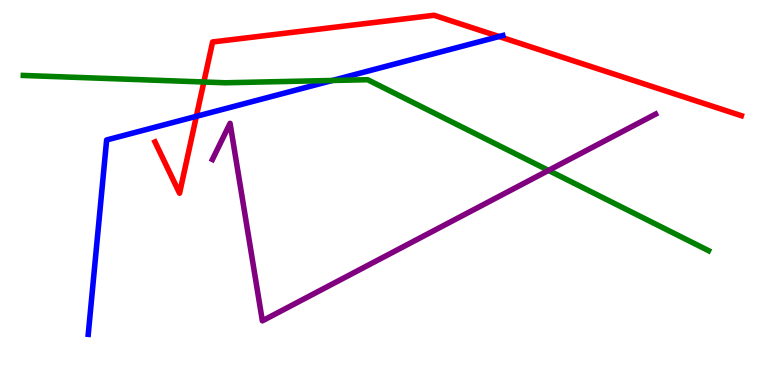[{'lines': ['blue', 'red'], 'intersections': [{'x': 2.53, 'y': 6.98}, {'x': 6.44, 'y': 9.05}]}, {'lines': ['green', 'red'], 'intersections': [{'x': 2.63, 'y': 7.87}]}, {'lines': ['purple', 'red'], 'intersections': []}, {'lines': ['blue', 'green'], 'intersections': [{'x': 4.29, 'y': 7.91}]}, {'lines': ['blue', 'purple'], 'intersections': []}, {'lines': ['green', 'purple'], 'intersections': [{'x': 7.08, 'y': 5.57}]}]